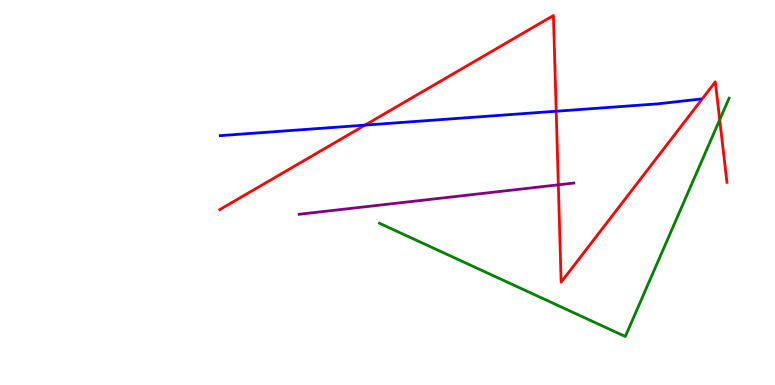[{'lines': ['blue', 'red'], 'intersections': [{'x': 4.71, 'y': 6.75}, {'x': 7.18, 'y': 7.11}]}, {'lines': ['green', 'red'], 'intersections': [{'x': 9.29, 'y': 6.89}]}, {'lines': ['purple', 'red'], 'intersections': [{'x': 7.2, 'y': 5.2}]}, {'lines': ['blue', 'green'], 'intersections': []}, {'lines': ['blue', 'purple'], 'intersections': []}, {'lines': ['green', 'purple'], 'intersections': []}]